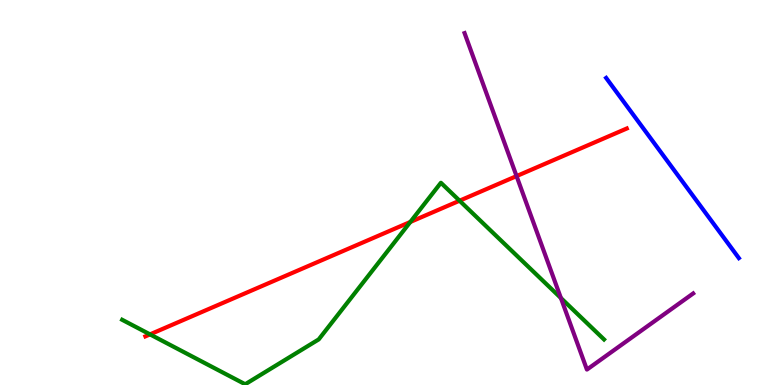[{'lines': ['blue', 'red'], 'intersections': []}, {'lines': ['green', 'red'], 'intersections': [{'x': 1.94, 'y': 1.31}, {'x': 5.29, 'y': 4.23}, {'x': 5.93, 'y': 4.79}]}, {'lines': ['purple', 'red'], 'intersections': [{'x': 6.67, 'y': 5.43}]}, {'lines': ['blue', 'green'], 'intersections': []}, {'lines': ['blue', 'purple'], 'intersections': []}, {'lines': ['green', 'purple'], 'intersections': [{'x': 7.24, 'y': 2.26}]}]